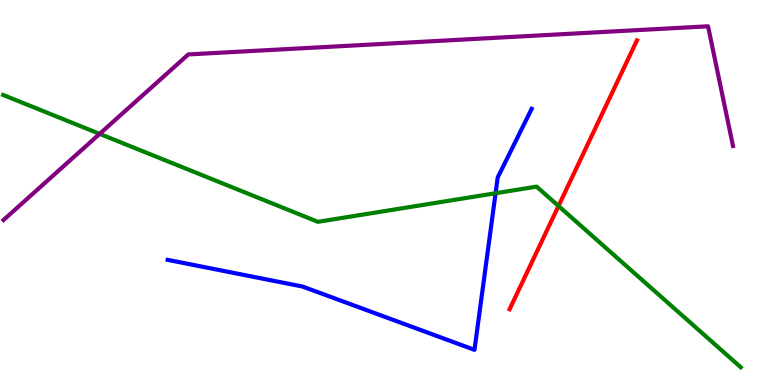[{'lines': ['blue', 'red'], 'intersections': []}, {'lines': ['green', 'red'], 'intersections': [{'x': 7.21, 'y': 4.65}]}, {'lines': ['purple', 'red'], 'intersections': []}, {'lines': ['blue', 'green'], 'intersections': [{'x': 6.39, 'y': 4.98}]}, {'lines': ['blue', 'purple'], 'intersections': []}, {'lines': ['green', 'purple'], 'intersections': [{'x': 1.29, 'y': 6.52}]}]